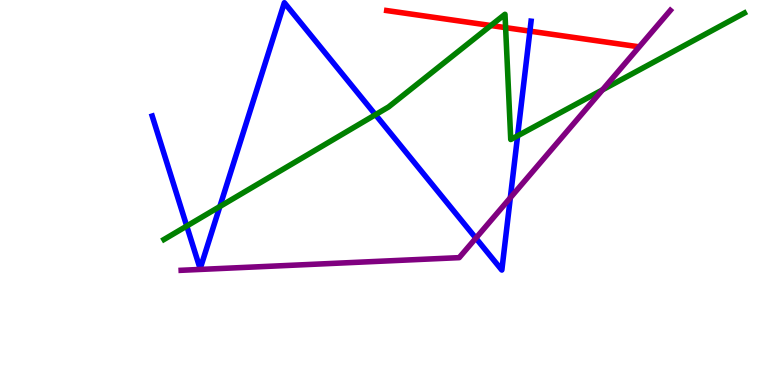[{'lines': ['blue', 'red'], 'intersections': [{'x': 6.84, 'y': 9.19}]}, {'lines': ['green', 'red'], 'intersections': [{'x': 6.33, 'y': 9.34}, {'x': 6.52, 'y': 9.28}]}, {'lines': ['purple', 'red'], 'intersections': []}, {'lines': ['blue', 'green'], 'intersections': [{'x': 2.41, 'y': 4.13}, {'x': 2.84, 'y': 4.64}, {'x': 4.84, 'y': 7.02}, {'x': 6.68, 'y': 6.47}]}, {'lines': ['blue', 'purple'], 'intersections': [{'x': 6.14, 'y': 3.81}, {'x': 6.58, 'y': 4.86}]}, {'lines': ['green', 'purple'], 'intersections': [{'x': 7.77, 'y': 7.67}]}]